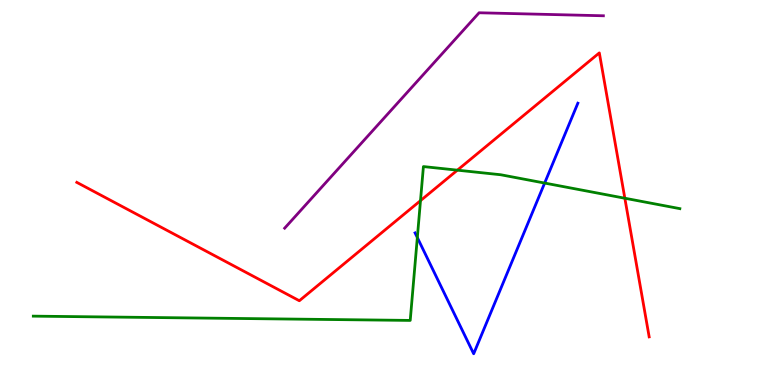[{'lines': ['blue', 'red'], 'intersections': []}, {'lines': ['green', 'red'], 'intersections': [{'x': 5.43, 'y': 4.79}, {'x': 5.9, 'y': 5.58}, {'x': 8.06, 'y': 4.85}]}, {'lines': ['purple', 'red'], 'intersections': []}, {'lines': ['blue', 'green'], 'intersections': [{'x': 5.38, 'y': 3.83}, {'x': 7.03, 'y': 5.25}]}, {'lines': ['blue', 'purple'], 'intersections': []}, {'lines': ['green', 'purple'], 'intersections': []}]